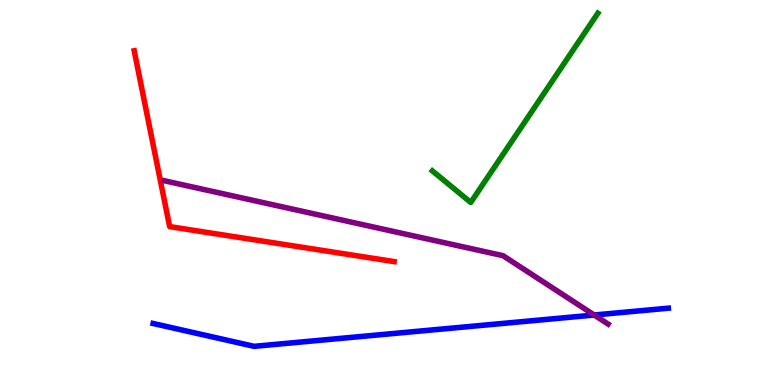[{'lines': ['blue', 'red'], 'intersections': []}, {'lines': ['green', 'red'], 'intersections': []}, {'lines': ['purple', 'red'], 'intersections': []}, {'lines': ['blue', 'green'], 'intersections': []}, {'lines': ['blue', 'purple'], 'intersections': [{'x': 7.67, 'y': 1.82}]}, {'lines': ['green', 'purple'], 'intersections': []}]